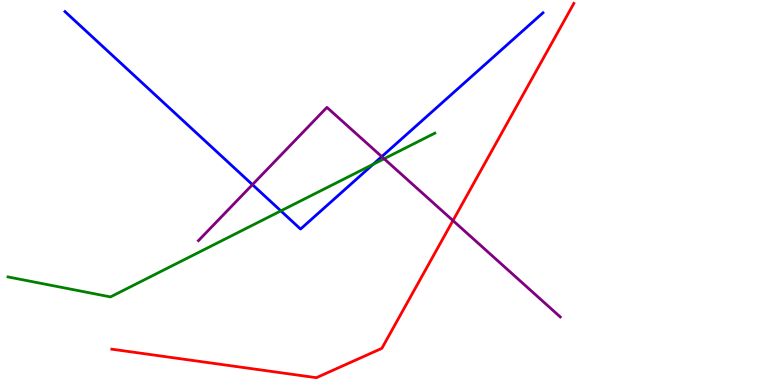[{'lines': ['blue', 'red'], 'intersections': []}, {'lines': ['green', 'red'], 'intersections': []}, {'lines': ['purple', 'red'], 'intersections': [{'x': 5.84, 'y': 4.27}]}, {'lines': ['blue', 'green'], 'intersections': [{'x': 3.62, 'y': 4.52}, {'x': 4.81, 'y': 5.73}]}, {'lines': ['blue', 'purple'], 'intersections': [{'x': 3.26, 'y': 5.2}, {'x': 4.93, 'y': 5.93}]}, {'lines': ['green', 'purple'], 'intersections': [{'x': 4.96, 'y': 5.88}]}]